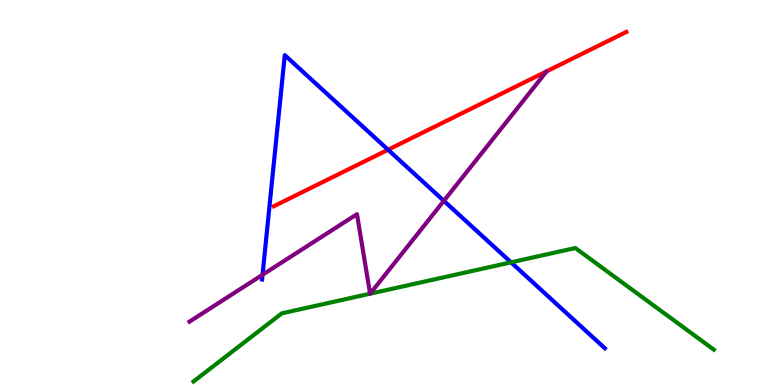[{'lines': ['blue', 'red'], 'intersections': [{'x': 5.01, 'y': 6.11}]}, {'lines': ['green', 'red'], 'intersections': []}, {'lines': ['purple', 'red'], 'intersections': []}, {'lines': ['blue', 'green'], 'intersections': [{'x': 6.59, 'y': 3.19}]}, {'lines': ['blue', 'purple'], 'intersections': [{'x': 3.39, 'y': 2.86}, {'x': 5.73, 'y': 4.78}]}, {'lines': ['green', 'purple'], 'intersections': [{'x': 4.78, 'y': 2.37}, {'x': 4.78, 'y': 2.37}]}]